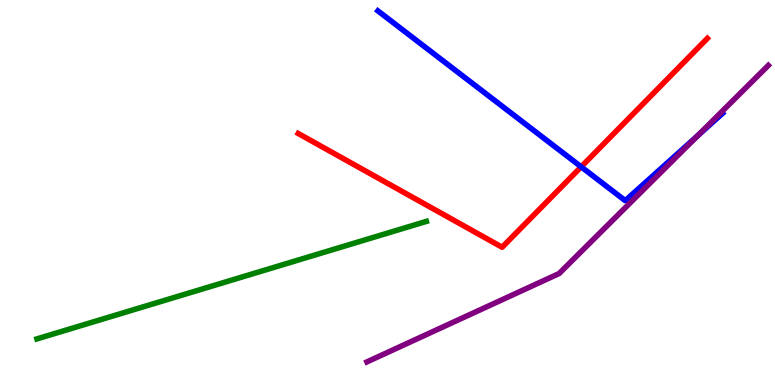[{'lines': ['blue', 'red'], 'intersections': [{'x': 7.5, 'y': 5.67}]}, {'lines': ['green', 'red'], 'intersections': []}, {'lines': ['purple', 'red'], 'intersections': []}, {'lines': ['blue', 'green'], 'intersections': []}, {'lines': ['blue', 'purple'], 'intersections': [{'x': 9.0, 'y': 6.47}]}, {'lines': ['green', 'purple'], 'intersections': []}]